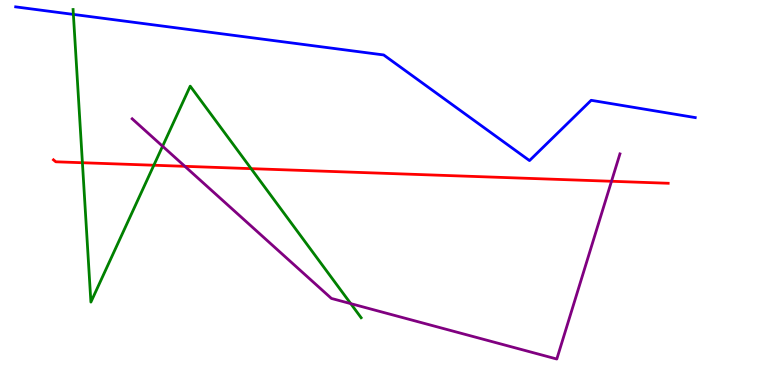[{'lines': ['blue', 'red'], 'intersections': []}, {'lines': ['green', 'red'], 'intersections': [{'x': 1.06, 'y': 5.77}, {'x': 1.99, 'y': 5.71}, {'x': 3.24, 'y': 5.62}]}, {'lines': ['purple', 'red'], 'intersections': [{'x': 2.39, 'y': 5.68}, {'x': 7.89, 'y': 5.29}]}, {'lines': ['blue', 'green'], 'intersections': [{'x': 0.947, 'y': 9.63}]}, {'lines': ['blue', 'purple'], 'intersections': []}, {'lines': ['green', 'purple'], 'intersections': [{'x': 2.1, 'y': 6.2}, {'x': 4.53, 'y': 2.11}]}]